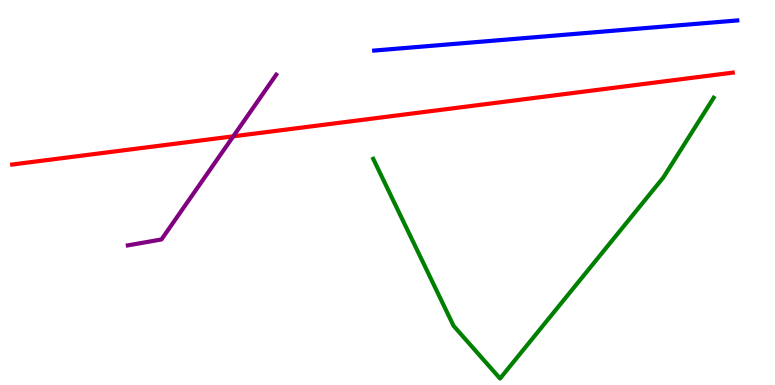[{'lines': ['blue', 'red'], 'intersections': []}, {'lines': ['green', 'red'], 'intersections': []}, {'lines': ['purple', 'red'], 'intersections': [{'x': 3.01, 'y': 6.46}]}, {'lines': ['blue', 'green'], 'intersections': []}, {'lines': ['blue', 'purple'], 'intersections': []}, {'lines': ['green', 'purple'], 'intersections': []}]